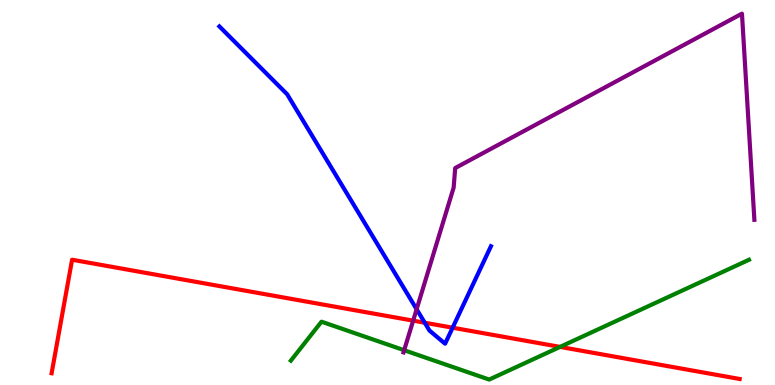[{'lines': ['blue', 'red'], 'intersections': [{'x': 5.48, 'y': 1.62}, {'x': 5.84, 'y': 1.49}]}, {'lines': ['green', 'red'], 'intersections': [{'x': 7.23, 'y': 0.99}]}, {'lines': ['purple', 'red'], 'intersections': [{'x': 5.33, 'y': 1.67}]}, {'lines': ['blue', 'green'], 'intersections': []}, {'lines': ['blue', 'purple'], 'intersections': [{'x': 5.38, 'y': 1.97}]}, {'lines': ['green', 'purple'], 'intersections': [{'x': 5.22, 'y': 0.903}]}]